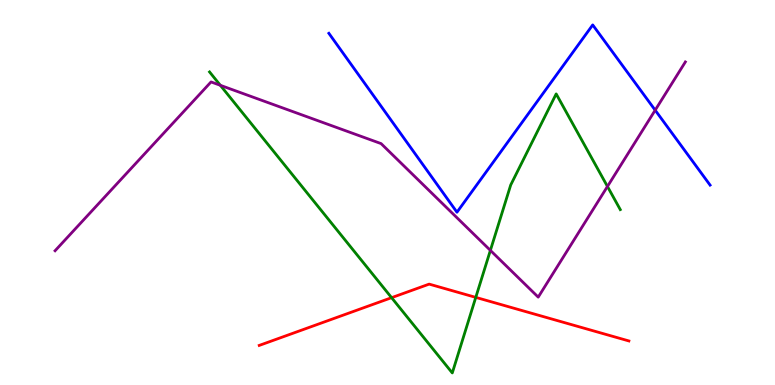[{'lines': ['blue', 'red'], 'intersections': []}, {'lines': ['green', 'red'], 'intersections': [{'x': 5.05, 'y': 2.27}, {'x': 6.14, 'y': 2.28}]}, {'lines': ['purple', 'red'], 'intersections': []}, {'lines': ['blue', 'green'], 'intersections': []}, {'lines': ['blue', 'purple'], 'intersections': [{'x': 8.45, 'y': 7.14}]}, {'lines': ['green', 'purple'], 'intersections': [{'x': 2.84, 'y': 7.78}, {'x': 6.33, 'y': 3.5}, {'x': 7.84, 'y': 5.16}]}]